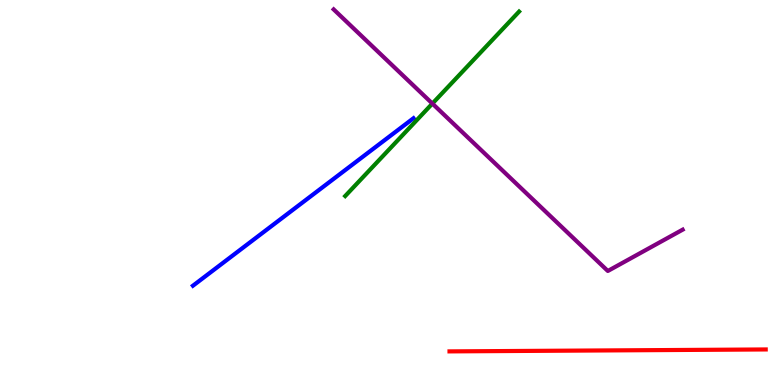[{'lines': ['blue', 'red'], 'intersections': []}, {'lines': ['green', 'red'], 'intersections': []}, {'lines': ['purple', 'red'], 'intersections': []}, {'lines': ['blue', 'green'], 'intersections': []}, {'lines': ['blue', 'purple'], 'intersections': []}, {'lines': ['green', 'purple'], 'intersections': [{'x': 5.58, 'y': 7.31}]}]